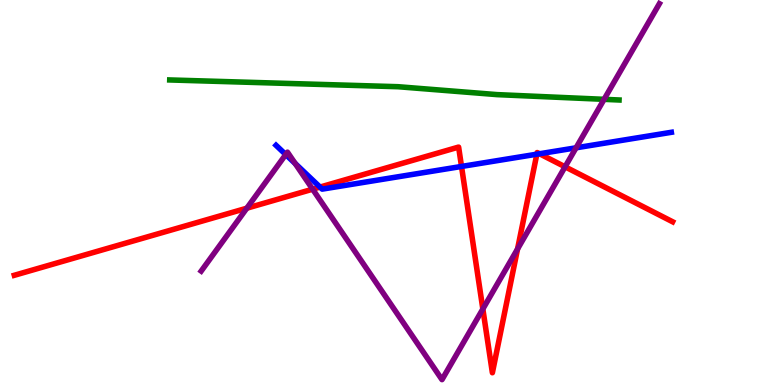[{'lines': ['blue', 'red'], 'intersections': [{'x': 4.13, 'y': 5.14}, {'x': 5.96, 'y': 5.68}, {'x': 6.93, 'y': 5.99}, {'x': 6.96, 'y': 6.01}]}, {'lines': ['green', 'red'], 'intersections': []}, {'lines': ['purple', 'red'], 'intersections': [{'x': 3.18, 'y': 4.59}, {'x': 4.03, 'y': 5.09}, {'x': 6.23, 'y': 1.97}, {'x': 6.68, 'y': 3.53}, {'x': 7.29, 'y': 5.67}]}, {'lines': ['blue', 'green'], 'intersections': []}, {'lines': ['blue', 'purple'], 'intersections': [{'x': 3.69, 'y': 5.99}, {'x': 3.81, 'y': 5.75}, {'x': 7.43, 'y': 6.16}]}, {'lines': ['green', 'purple'], 'intersections': [{'x': 7.79, 'y': 7.42}]}]